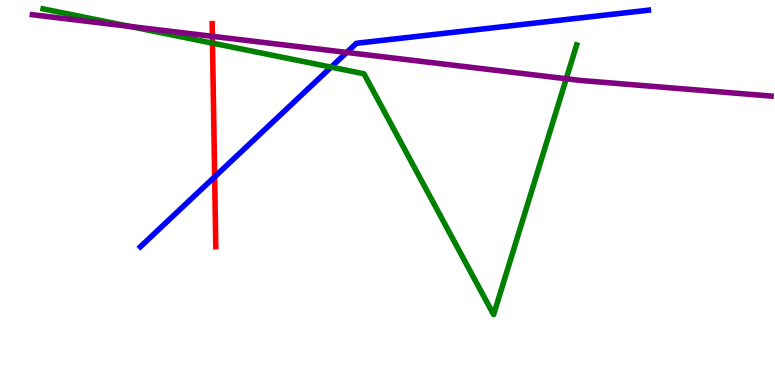[{'lines': ['blue', 'red'], 'intersections': [{'x': 2.77, 'y': 5.41}]}, {'lines': ['green', 'red'], 'intersections': [{'x': 2.74, 'y': 8.88}]}, {'lines': ['purple', 'red'], 'intersections': [{'x': 2.74, 'y': 9.06}]}, {'lines': ['blue', 'green'], 'intersections': [{'x': 4.27, 'y': 8.26}]}, {'lines': ['blue', 'purple'], 'intersections': [{'x': 4.47, 'y': 8.64}]}, {'lines': ['green', 'purple'], 'intersections': [{'x': 1.68, 'y': 9.31}, {'x': 7.31, 'y': 7.95}]}]